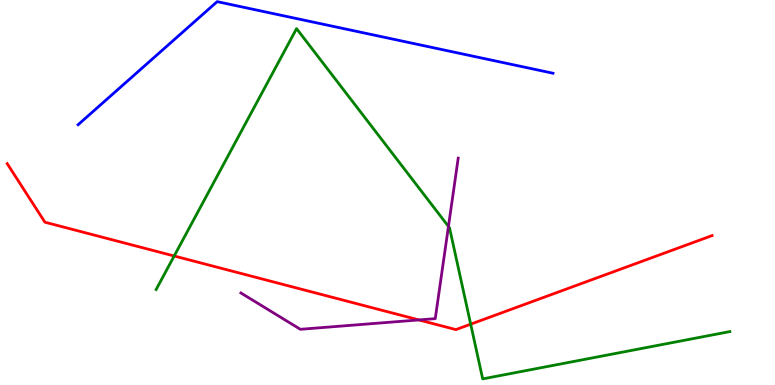[{'lines': ['blue', 'red'], 'intersections': []}, {'lines': ['green', 'red'], 'intersections': [{'x': 2.25, 'y': 3.35}, {'x': 6.07, 'y': 1.58}]}, {'lines': ['purple', 'red'], 'intersections': [{'x': 5.4, 'y': 1.69}]}, {'lines': ['blue', 'green'], 'intersections': []}, {'lines': ['blue', 'purple'], 'intersections': []}, {'lines': ['green', 'purple'], 'intersections': [{'x': 5.79, 'y': 4.12}]}]